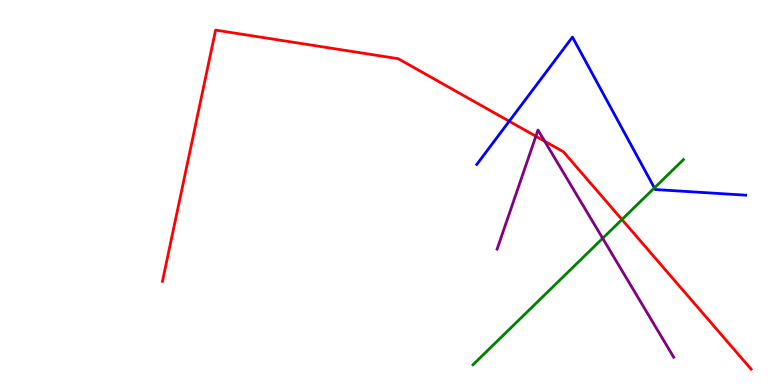[{'lines': ['blue', 'red'], 'intersections': [{'x': 6.57, 'y': 6.85}]}, {'lines': ['green', 'red'], 'intersections': [{'x': 8.03, 'y': 4.3}]}, {'lines': ['purple', 'red'], 'intersections': [{'x': 6.91, 'y': 6.46}, {'x': 7.03, 'y': 6.33}]}, {'lines': ['blue', 'green'], 'intersections': [{'x': 8.44, 'y': 5.12}]}, {'lines': ['blue', 'purple'], 'intersections': []}, {'lines': ['green', 'purple'], 'intersections': [{'x': 7.78, 'y': 3.81}]}]